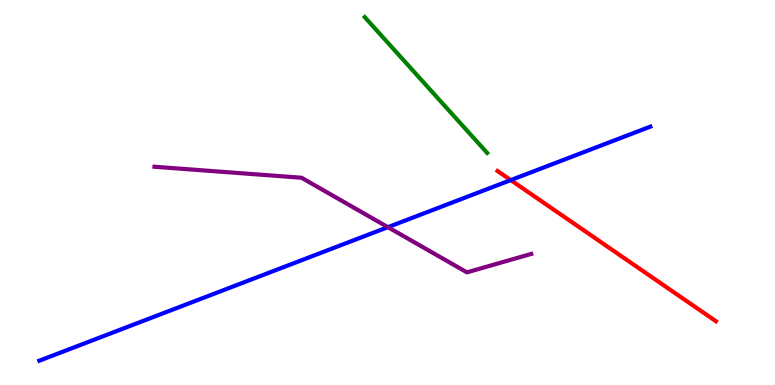[{'lines': ['blue', 'red'], 'intersections': [{'x': 6.59, 'y': 5.32}]}, {'lines': ['green', 'red'], 'intersections': []}, {'lines': ['purple', 'red'], 'intersections': []}, {'lines': ['blue', 'green'], 'intersections': []}, {'lines': ['blue', 'purple'], 'intersections': [{'x': 5.01, 'y': 4.1}]}, {'lines': ['green', 'purple'], 'intersections': []}]